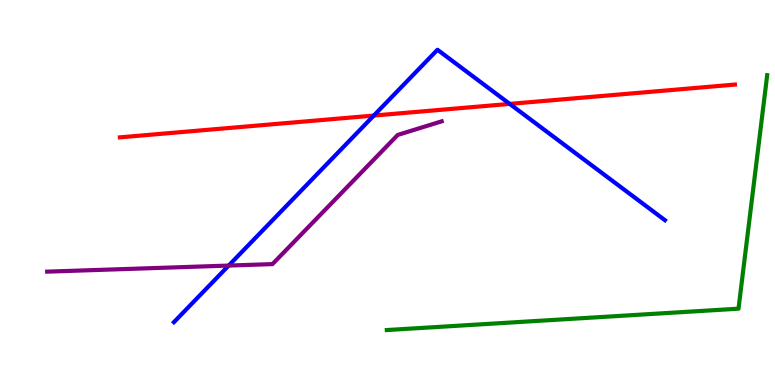[{'lines': ['blue', 'red'], 'intersections': [{'x': 4.82, 'y': 7.0}, {'x': 6.58, 'y': 7.3}]}, {'lines': ['green', 'red'], 'intersections': []}, {'lines': ['purple', 'red'], 'intersections': []}, {'lines': ['blue', 'green'], 'intersections': []}, {'lines': ['blue', 'purple'], 'intersections': [{'x': 2.95, 'y': 3.1}]}, {'lines': ['green', 'purple'], 'intersections': []}]